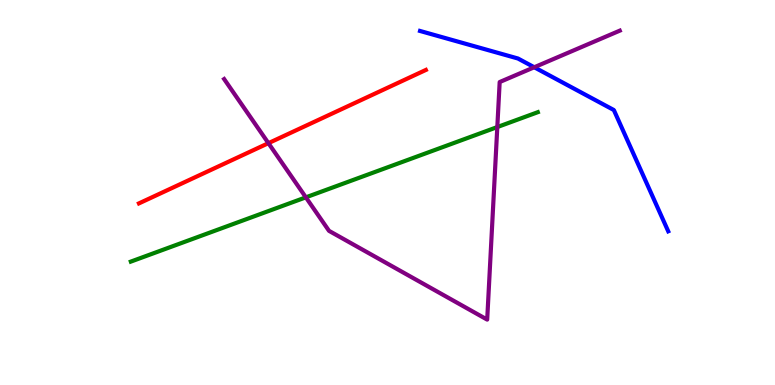[{'lines': ['blue', 'red'], 'intersections': []}, {'lines': ['green', 'red'], 'intersections': []}, {'lines': ['purple', 'red'], 'intersections': [{'x': 3.46, 'y': 6.28}]}, {'lines': ['blue', 'green'], 'intersections': []}, {'lines': ['blue', 'purple'], 'intersections': [{'x': 6.89, 'y': 8.25}]}, {'lines': ['green', 'purple'], 'intersections': [{'x': 3.95, 'y': 4.87}, {'x': 6.42, 'y': 6.7}]}]